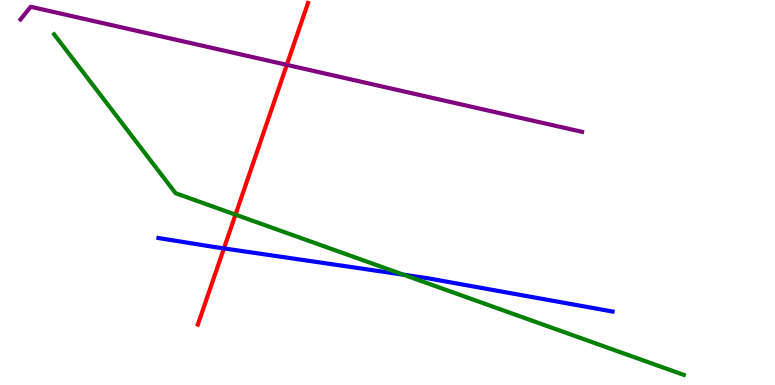[{'lines': ['blue', 'red'], 'intersections': [{'x': 2.89, 'y': 3.55}]}, {'lines': ['green', 'red'], 'intersections': [{'x': 3.04, 'y': 4.42}]}, {'lines': ['purple', 'red'], 'intersections': [{'x': 3.7, 'y': 8.32}]}, {'lines': ['blue', 'green'], 'intersections': [{'x': 5.21, 'y': 2.87}]}, {'lines': ['blue', 'purple'], 'intersections': []}, {'lines': ['green', 'purple'], 'intersections': []}]